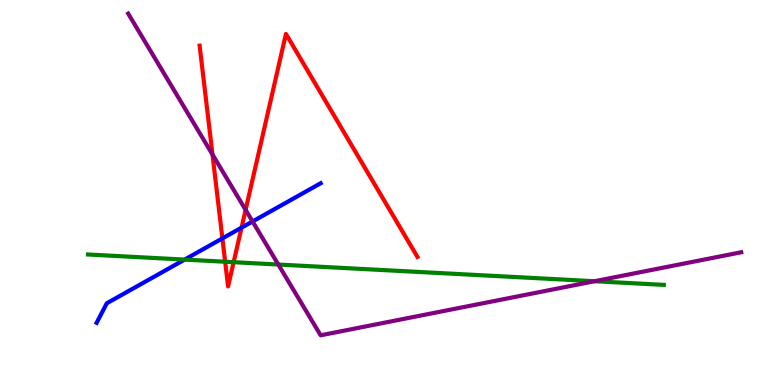[{'lines': ['blue', 'red'], 'intersections': [{'x': 2.87, 'y': 3.81}, {'x': 3.12, 'y': 4.09}]}, {'lines': ['green', 'red'], 'intersections': [{'x': 2.91, 'y': 3.2}, {'x': 3.01, 'y': 3.19}]}, {'lines': ['purple', 'red'], 'intersections': [{'x': 2.74, 'y': 5.99}, {'x': 3.17, 'y': 4.55}]}, {'lines': ['blue', 'green'], 'intersections': [{'x': 2.38, 'y': 3.26}]}, {'lines': ['blue', 'purple'], 'intersections': [{'x': 3.26, 'y': 4.25}]}, {'lines': ['green', 'purple'], 'intersections': [{'x': 3.59, 'y': 3.13}, {'x': 7.67, 'y': 2.7}]}]